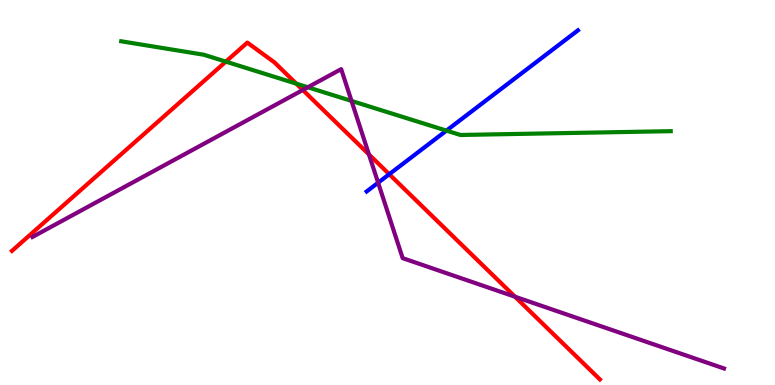[{'lines': ['blue', 'red'], 'intersections': [{'x': 5.02, 'y': 5.47}]}, {'lines': ['green', 'red'], 'intersections': [{'x': 2.91, 'y': 8.4}, {'x': 3.82, 'y': 7.83}]}, {'lines': ['purple', 'red'], 'intersections': [{'x': 3.91, 'y': 7.66}, {'x': 4.76, 'y': 5.99}, {'x': 6.65, 'y': 2.29}]}, {'lines': ['blue', 'green'], 'intersections': [{'x': 5.76, 'y': 6.61}]}, {'lines': ['blue', 'purple'], 'intersections': [{'x': 4.88, 'y': 5.25}]}, {'lines': ['green', 'purple'], 'intersections': [{'x': 3.97, 'y': 7.73}, {'x': 4.54, 'y': 7.38}]}]